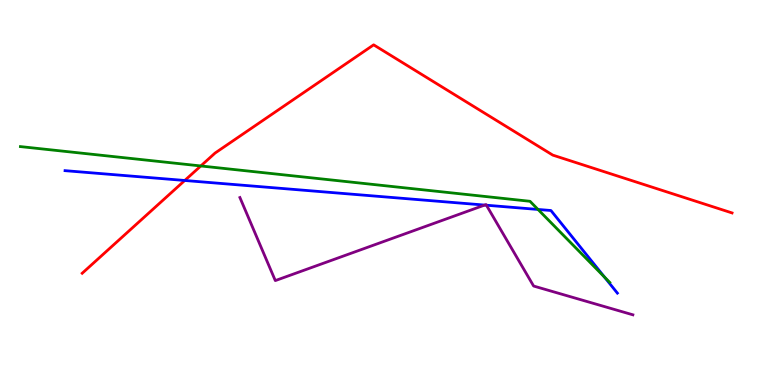[{'lines': ['blue', 'red'], 'intersections': [{'x': 2.38, 'y': 5.31}]}, {'lines': ['green', 'red'], 'intersections': [{'x': 2.59, 'y': 5.69}]}, {'lines': ['purple', 'red'], 'intersections': []}, {'lines': ['blue', 'green'], 'intersections': [{'x': 6.94, 'y': 4.56}, {'x': 7.8, 'y': 2.81}]}, {'lines': ['blue', 'purple'], 'intersections': [{'x': 6.25, 'y': 4.67}, {'x': 6.28, 'y': 4.67}]}, {'lines': ['green', 'purple'], 'intersections': []}]